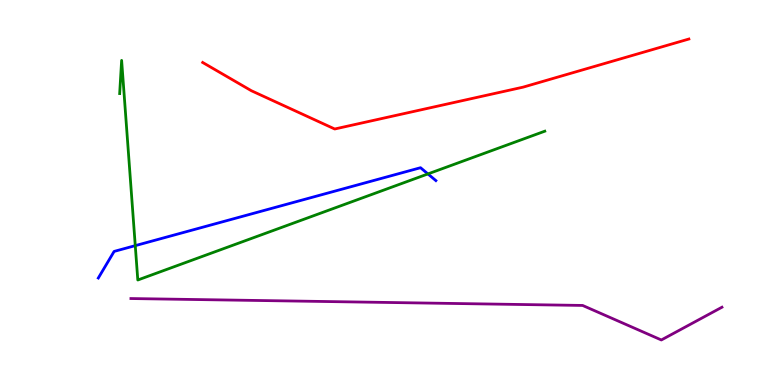[{'lines': ['blue', 'red'], 'intersections': []}, {'lines': ['green', 'red'], 'intersections': []}, {'lines': ['purple', 'red'], 'intersections': []}, {'lines': ['blue', 'green'], 'intersections': [{'x': 1.75, 'y': 3.62}, {'x': 5.52, 'y': 5.48}]}, {'lines': ['blue', 'purple'], 'intersections': []}, {'lines': ['green', 'purple'], 'intersections': []}]